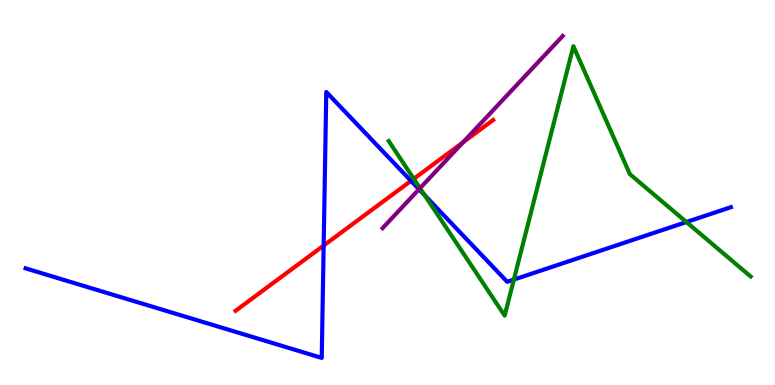[{'lines': ['blue', 'red'], 'intersections': [{'x': 4.18, 'y': 3.62}, {'x': 5.3, 'y': 5.3}]}, {'lines': ['green', 'red'], 'intersections': [{'x': 5.34, 'y': 5.36}]}, {'lines': ['purple', 'red'], 'intersections': [{'x': 5.97, 'y': 6.3}]}, {'lines': ['blue', 'green'], 'intersections': [{'x': 5.48, 'y': 4.93}, {'x': 6.63, 'y': 2.74}, {'x': 8.86, 'y': 4.23}]}, {'lines': ['blue', 'purple'], 'intersections': [{'x': 5.41, 'y': 5.08}]}, {'lines': ['green', 'purple'], 'intersections': [{'x': 5.42, 'y': 5.11}]}]